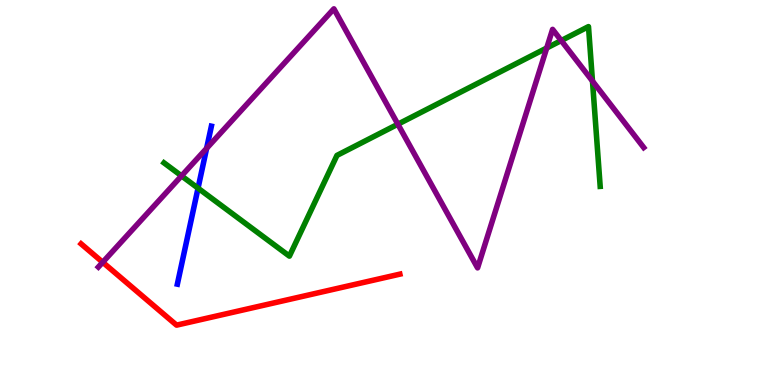[{'lines': ['blue', 'red'], 'intersections': []}, {'lines': ['green', 'red'], 'intersections': []}, {'lines': ['purple', 'red'], 'intersections': [{'x': 1.33, 'y': 3.19}]}, {'lines': ['blue', 'green'], 'intersections': [{'x': 2.56, 'y': 5.11}]}, {'lines': ['blue', 'purple'], 'intersections': [{'x': 2.67, 'y': 6.15}]}, {'lines': ['green', 'purple'], 'intersections': [{'x': 2.34, 'y': 5.43}, {'x': 5.13, 'y': 6.77}, {'x': 7.05, 'y': 8.75}, {'x': 7.24, 'y': 8.95}, {'x': 7.64, 'y': 7.89}]}]